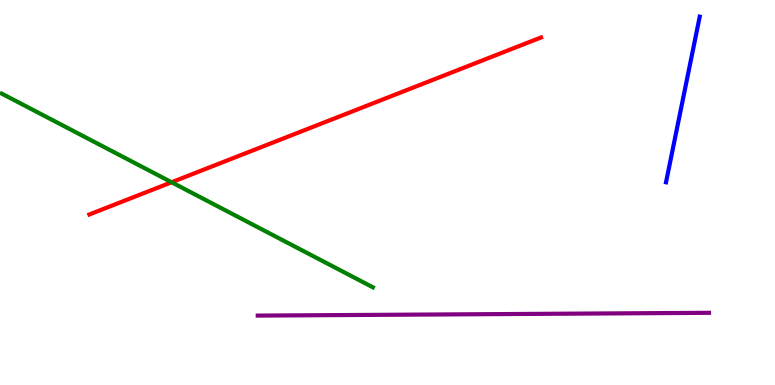[{'lines': ['blue', 'red'], 'intersections': []}, {'lines': ['green', 'red'], 'intersections': [{'x': 2.21, 'y': 5.27}]}, {'lines': ['purple', 'red'], 'intersections': []}, {'lines': ['blue', 'green'], 'intersections': []}, {'lines': ['blue', 'purple'], 'intersections': []}, {'lines': ['green', 'purple'], 'intersections': []}]